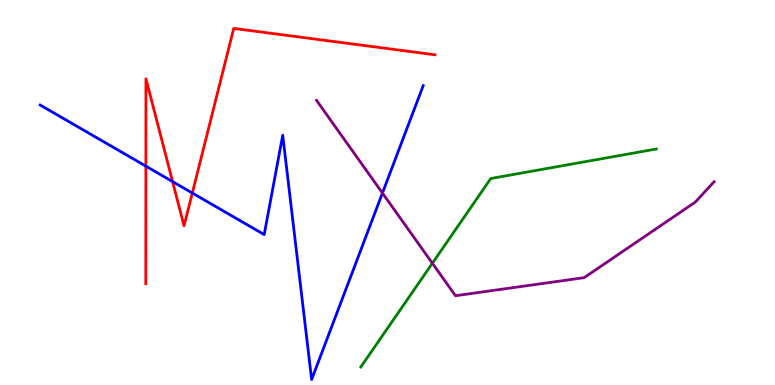[{'lines': ['blue', 'red'], 'intersections': [{'x': 1.88, 'y': 5.68}, {'x': 2.23, 'y': 5.28}, {'x': 2.48, 'y': 4.99}]}, {'lines': ['green', 'red'], 'intersections': []}, {'lines': ['purple', 'red'], 'intersections': []}, {'lines': ['blue', 'green'], 'intersections': []}, {'lines': ['blue', 'purple'], 'intersections': [{'x': 4.93, 'y': 4.99}]}, {'lines': ['green', 'purple'], 'intersections': [{'x': 5.58, 'y': 3.16}]}]